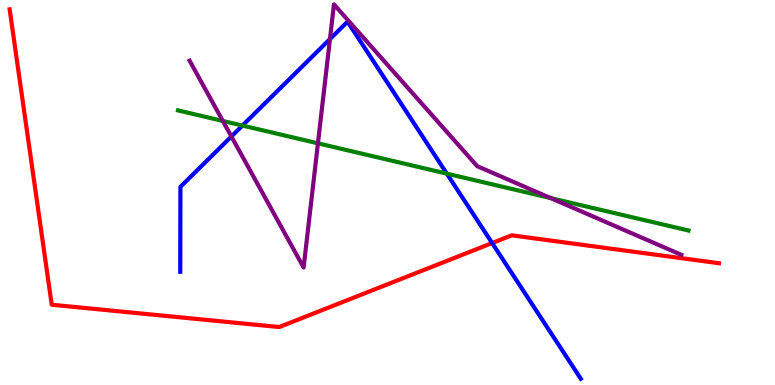[{'lines': ['blue', 'red'], 'intersections': [{'x': 6.35, 'y': 3.69}]}, {'lines': ['green', 'red'], 'intersections': []}, {'lines': ['purple', 'red'], 'intersections': []}, {'lines': ['blue', 'green'], 'intersections': [{'x': 3.13, 'y': 6.74}, {'x': 5.77, 'y': 5.49}]}, {'lines': ['blue', 'purple'], 'intersections': [{'x': 2.99, 'y': 6.45}, {'x': 4.26, 'y': 8.98}]}, {'lines': ['green', 'purple'], 'intersections': [{'x': 2.88, 'y': 6.86}, {'x': 4.1, 'y': 6.28}, {'x': 7.11, 'y': 4.85}]}]